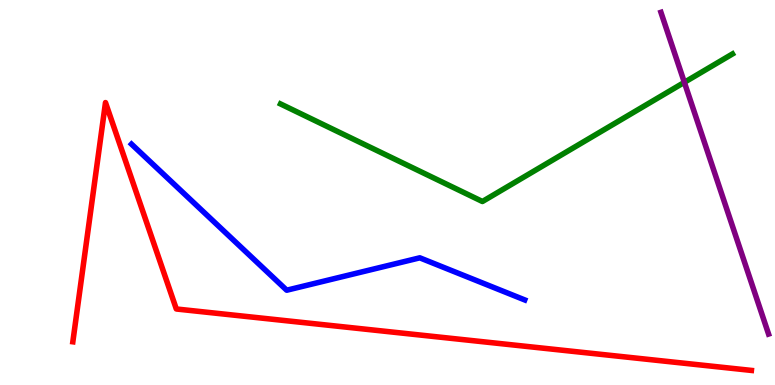[{'lines': ['blue', 'red'], 'intersections': []}, {'lines': ['green', 'red'], 'intersections': []}, {'lines': ['purple', 'red'], 'intersections': []}, {'lines': ['blue', 'green'], 'intersections': []}, {'lines': ['blue', 'purple'], 'intersections': []}, {'lines': ['green', 'purple'], 'intersections': [{'x': 8.83, 'y': 7.86}]}]